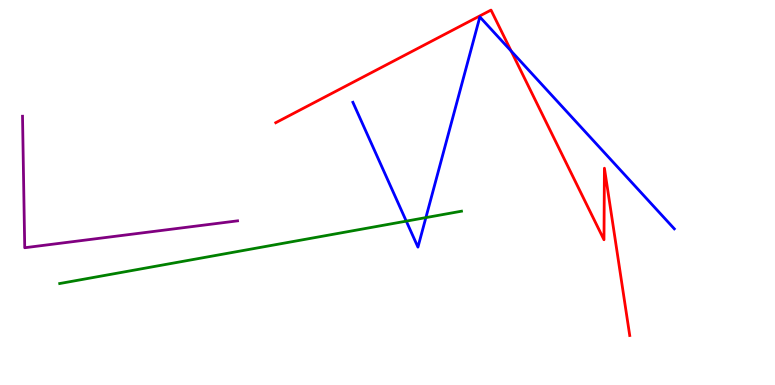[{'lines': ['blue', 'red'], 'intersections': [{'x': 6.6, 'y': 8.67}]}, {'lines': ['green', 'red'], 'intersections': []}, {'lines': ['purple', 'red'], 'intersections': []}, {'lines': ['blue', 'green'], 'intersections': [{'x': 5.24, 'y': 4.26}, {'x': 5.5, 'y': 4.35}]}, {'lines': ['blue', 'purple'], 'intersections': []}, {'lines': ['green', 'purple'], 'intersections': []}]